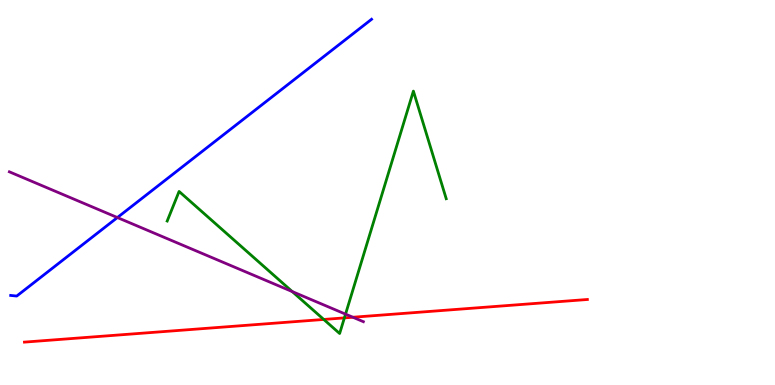[{'lines': ['blue', 'red'], 'intersections': []}, {'lines': ['green', 'red'], 'intersections': [{'x': 4.18, 'y': 1.7}, {'x': 4.44, 'y': 1.74}]}, {'lines': ['purple', 'red'], 'intersections': [{'x': 4.55, 'y': 1.76}]}, {'lines': ['blue', 'green'], 'intersections': []}, {'lines': ['blue', 'purple'], 'intersections': [{'x': 1.51, 'y': 4.35}]}, {'lines': ['green', 'purple'], 'intersections': [{'x': 3.77, 'y': 2.43}, {'x': 4.46, 'y': 1.84}]}]